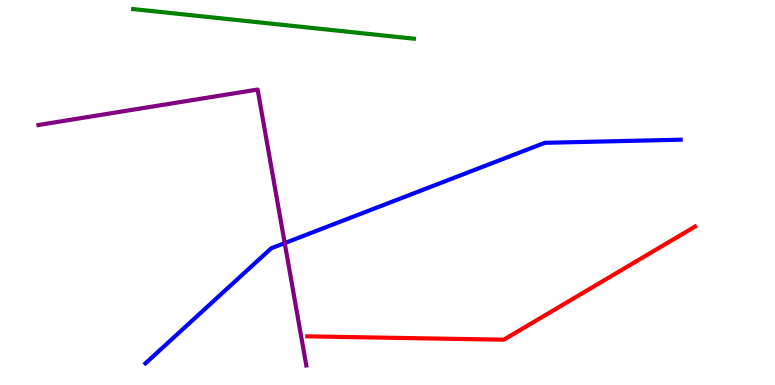[{'lines': ['blue', 'red'], 'intersections': []}, {'lines': ['green', 'red'], 'intersections': []}, {'lines': ['purple', 'red'], 'intersections': []}, {'lines': ['blue', 'green'], 'intersections': []}, {'lines': ['blue', 'purple'], 'intersections': [{'x': 3.67, 'y': 3.69}]}, {'lines': ['green', 'purple'], 'intersections': []}]